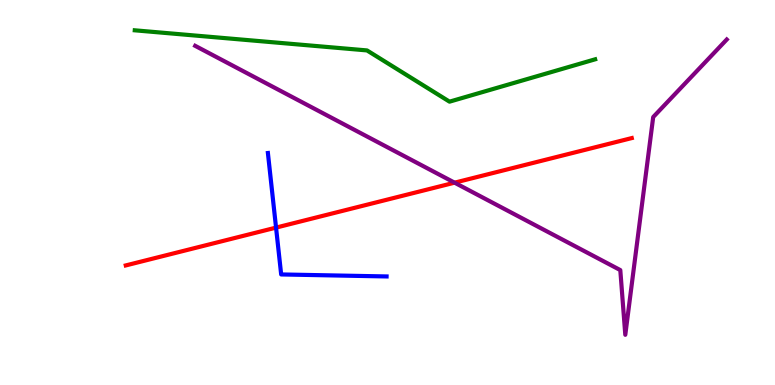[{'lines': ['blue', 'red'], 'intersections': [{'x': 3.56, 'y': 4.09}]}, {'lines': ['green', 'red'], 'intersections': []}, {'lines': ['purple', 'red'], 'intersections': [{'x': 5.87, 'y': 5.26}]}, {'lines': ['blue', 'green'], 'intersections': []}, {'lines': ['blue', 'purple'], 'intersections': []}, {'lines': ['green', 'purple'], 'intersections': []}]